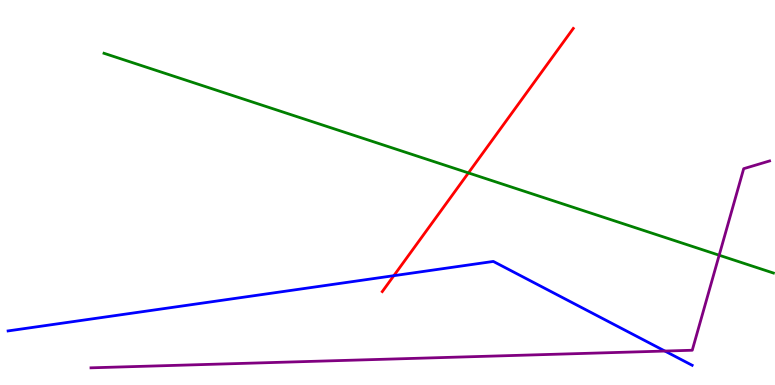[{'lines': ['blue', 'red'], 'intersections': [{'x': 5.08, 'y': 2.84}]}, {'lines': ['green', 'red'], 'intersections': [{'x': 6.04, 'y': 5.51}]}, {'lines': ['purple', 'red'], 'intersections': []}, {'lines': ['blue', 'green'], 'intersections': []}, {'lines': ['blue', 'purple'], 'intersections': [{'x': 8.58, 'y': 0.882}]}, {'lines': ['green', 'purple'], 'intersections': [{'x': 9.28, 'y': 3.37}]}]